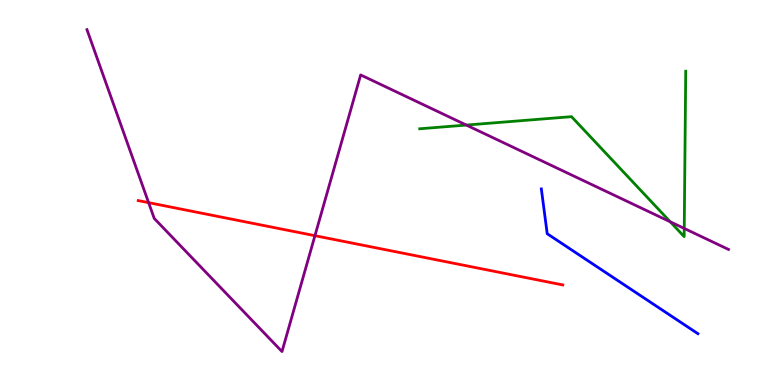[{'lines': ['blue', 'red'], 'intersections': []}, {'lines': ['green', 'red'], 'intersections': []}, {'lines': ['purple', 'red'], 'intersections': [{'x': 1.92, 'y': 4.74}, {'x': 4.06, 'y': 3.88}]}, {'lines': ['blue', 'green'], 'intersections': []}, {'lines': ['blue', 'purple'], 'intersections': []}, {'lines': ['green', 'purple'], 'intersections': [{'x': 6.02, 'y': 6.75}, {'x': 8.65, 'y': 4.24}, {'x': 8.83, 'y': 4.07}]}]